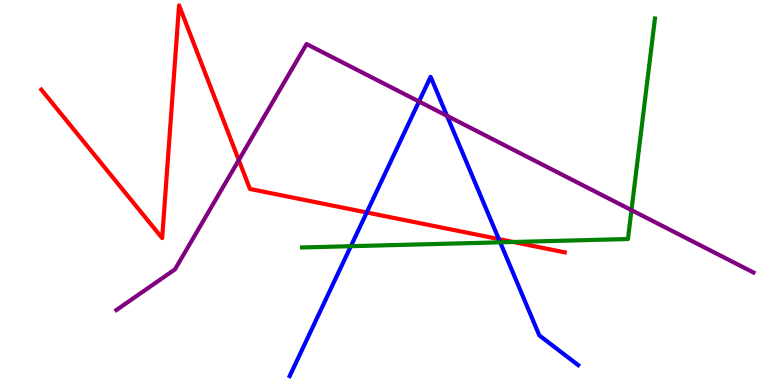[{'lines': ['blue', 'red'], 'intersections': [{'x': 4.73, 'y': 4.48}, {'x': 6.44, 'y': 3.79}]}, {'lines': ['green', 'red'], 'intersections': [{'x': 6.62, 'y': 3.71}]}, {'lines': ['purple', 'red'], 'intersections': [{'x': 3.08, 'y': 5.84}]}, {'lines': ['blue', 'green'], 'intersections': [{'x': 4.53, 'y': 3.61}, {'x': 6.45, 'y': 3.71}]}, {'lines': ['blue', 'purple'], 'intersections': [{'x': 5.41, 'y': 7.36}, {'x': 5.77, 'y': 6.99}]}, {'lines': ['green', 'purple'], 'intersections': [{'x': 8.15, 'y': 4.54}]}]